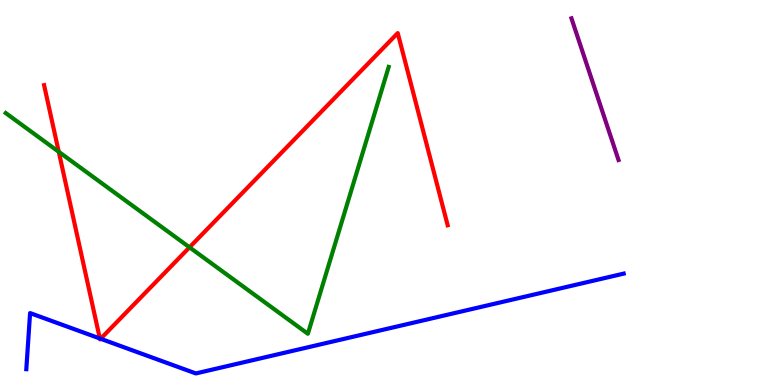[{'lines': ['blue', 'red'], 'intersections': [{'x': 1.29, 'y': 1.21}, {'x': 1.3, 'y': 1.2}]}, {'lines': ['green', 'red'], 'intersections': [{'x': 0.758, 'y': 6.06}, {'x': 2.45, 'y': 3.58}]}, {'lines': ['purple', 'red'], 'intersections': []}, {'lines': ['blue', 'green'], 'intersections': []}, {'lines': ['blue', 'purple'], 'intersections': []}, {'lines': ['green', 'purple'], 'intersections': []}]